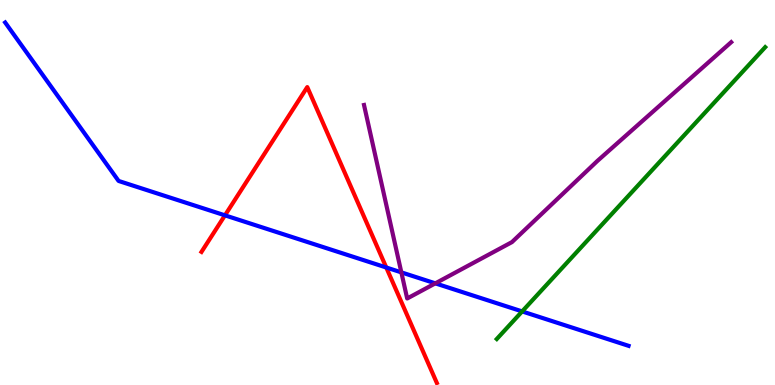[{'lines': ['blue', 'red'], 'intersections': [{'x': 2.9, 'y': 4.41}, {'x': 4.98, 'y': 3.05}]}, {'lines': ['green', 'red'], 'intersections': []}, {'lines': ['purple', 'red'], 'intersections': []}, {'lines': ['blue', 'green'], 'intersections': [{'x': 6.74, 'y': 1.91}]}, {'lines': ['blue', 'purple'], 'intersections': [{'x': 5.18, 'y': 2.93}, {'x': 5.62, 'y': 2.64}]}, {'lines': ['green', 'purple'], 'intersections': []}]